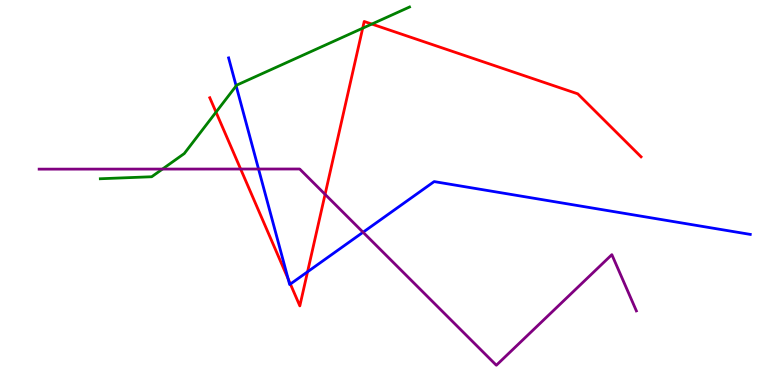[{'lines': ['blue', 'red'], 'intersections': [{'x': 3.72, 'y': 2.76}, {'x': 3.75, 'y': 2.62}, {'x': 3.97, 'y': 2.94}]}, {'lines': ['green', 'red'], 'intersections': [{'x': 2.79, 'y': 7.09}, {'x': 4.68, 'y': 9.27}, {'x': 4.8, 'y': 9.37}]}, {'lines': ['purple', 'red'], 'intersections': [{'x': 3.1, 'y': 5.61}, {'x': 4.19, 'y': 4.95}]}, {'lines': ['blue', 'green'], 'intersections': [{'x': 3.05, 'y': 7.77}]}, {'lines': ['blue', 'purple'], 'intersections': [{'x': 3.34, 'y': 5.61}, {'x': 4.68, 'y': 3.97}]}, {'lines': ['green', 'purple'], 'intersections': [{'x': 2.1, 'y': 5.61}]}]